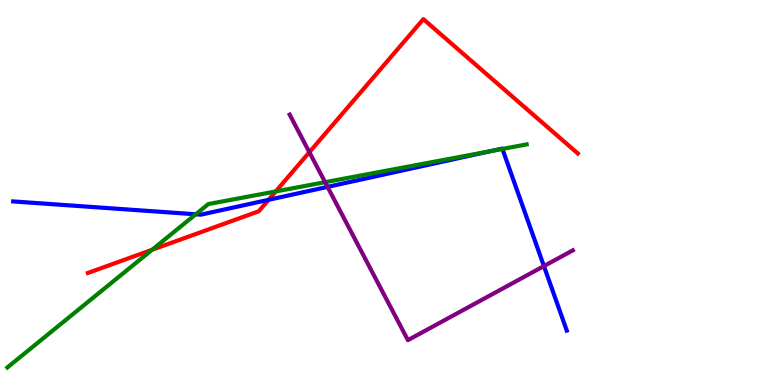[{'lines': ['blue', 'red'], 'intersections': [{'x': 3.47, 'y': 4.81}]}, {'lines': ['green', 'red'], 'intersections': [{'x': 1.96, 'y': 3.51}, {'x': 3.56, 'y': 5.03}]}, {'lines': ['purple', 'red'], 'intersections': [{'x': 3.99, 'y': 6.05}]}, {'lines': ['blue', 'green'], 'intersections': [{'x': 2.53, 'y': 4.43}, {'x': 6.32, 'y': 6.07}, {'x': 6.48, 'y': 6.13}]}, {'lines': ['blue', 'purple'], 'intersections': [{'x': 4.23, 'y': 5.15}, {'x': 7.02, 'y': 3.09}]}, {'lines': ['green', 'purple'], 'intersections': [{'x': 4.19, 'y': 5.27}]}]